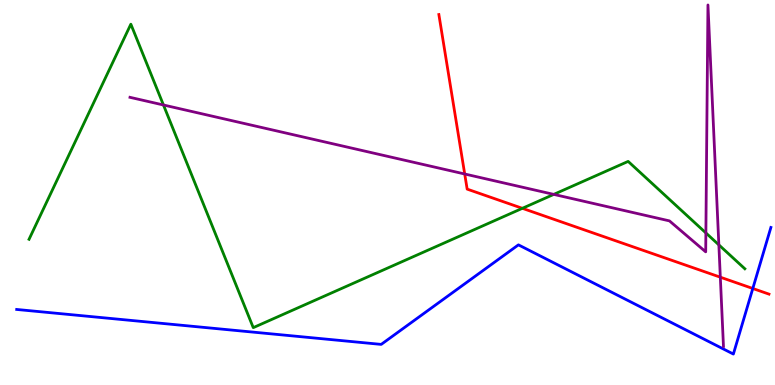[{'lines': ['blue', 'red'], 'intersections': [{'x': 9.71, 'y': 2.51}]}, {'lines': ['green', 'red'], 'intersections': [{'x': 6.74, 'y': 4.59}]}, {'lines': ['purple', 'red'], 'intersections': [{'x': 6.0, 'y': 5.48}, {'x': 9.29, 'y': 2.8}]}, {'lines': ['blue', 'green'], 'intersections': []}, {'lines': ['blue', 'purple'], 'intersections': []}, {'lines': ['green', 'purple'], 'intersections': [{'x': 2.11, 'y': 7.27}, {'x': 7.15, 'y': 4.95}, {'x': 9.11, 'y': 3.95}, {'x': 9.28, 'y': 3.64}]}]